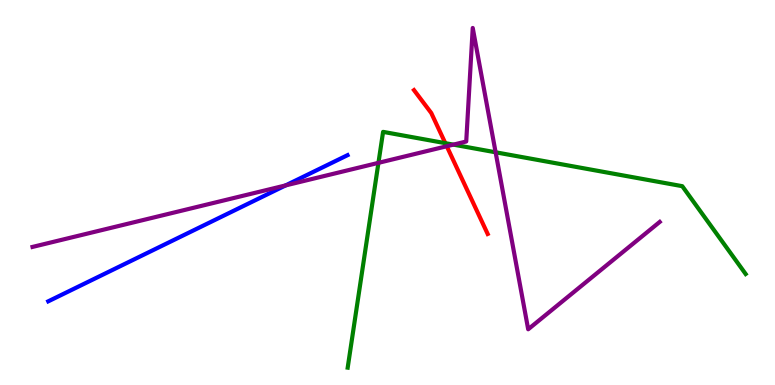[{'lines': ['blue', 'red'], 'intersections': []}, {'lines': ['green', 'red'], 'intersections': [{'x': 5.75, 'y': 6.28}]}, {'lines': ['purple', 'red'], 'intersections': [{'x': 5.76, 'y': 6.2}]}, {'lines': ['blue', 'green'], 'intersections': []}, {'lines': ['blue', 'purple'], 'intersections': [{'x': 3.69, 'y': 5.18}]}, {'lines': ['green', 'purple'], 'intersections': [{'x': 4.88, 'y': 5.77}, {'x': 5.85, 'y': 6.24}, {'x': 6.4, 'y': 6.04}]}]